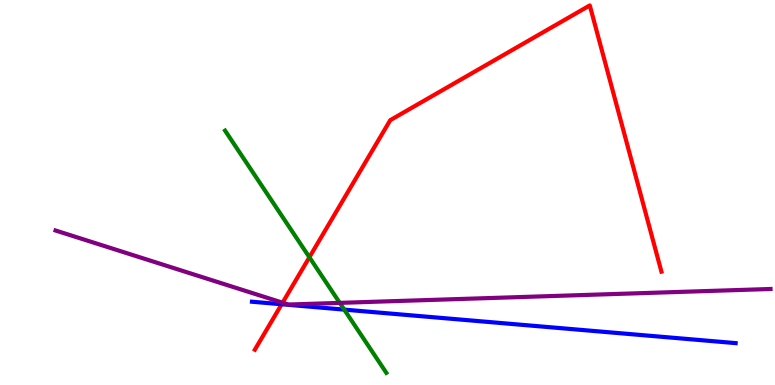[{'lines': ['blue', 'red'], 'intersections': [{'x': 3.63, 'y': 2.1}]}, {'lines': ['green', 'red'], 'intersections': [{'x': 3.99, 'y': 3.32}]}, {'lines': ['purple', 'red'], 'intersections': [{'x': 3.65, 'y': 2.14}]}, {'lines': ['blue', 'green'], 'intersections': [{'x': 4.44, 'y': 1.96}]}, {'lines': ['blue', 'purple'], 'intersections': []}, {'lines': ['green', 'purple'], 'intersections': [{'x': 4.38, 'y': 2.13}]}]